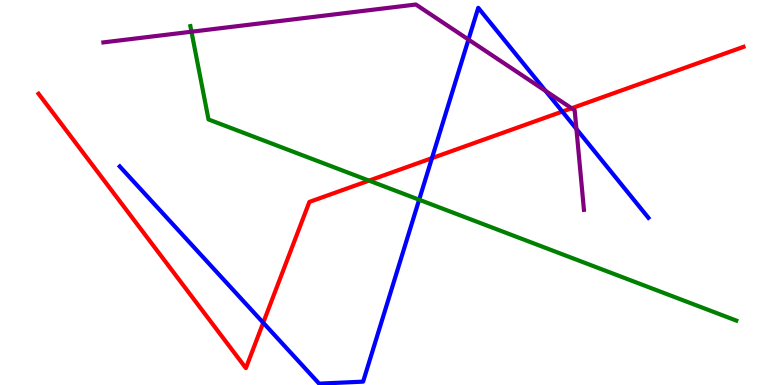[{'lines': ['blue', 'red'], 'intersections': [{'x': 3.4, 'y': 1.62}, {'x': 5.57, 'y': 5.89}, {'x': 7.26, 'y': 7.1}]}, {'lines': ['green', 'red'], 'intersections': [{'x': 4.76, 'y': 5.31}]}, {'lines': ['purple', 'red'], 'intersections': [{'x': 7.38, 'y': 7.19}]}, {'lines': ['blue', 'green'], 'intersections': [{'x': 5.41, 'y': 4.81}]}, {'lines': ['blue', 'purple'], 'intersections': [{'x': 6.04, 'y': 8.97}, {'x': 7.04, 'y': 7.64}, {'x': 7.44, 'y': 6.65}]}, {'lines': ['green', 'purple'], 'intersections': [{'x': 2.47, 'y': 9.18}]}]